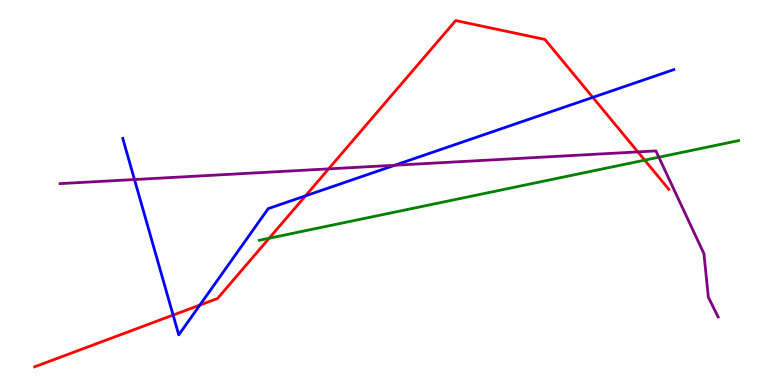[{'lines': ['blue', 'red'], 'intersections': [{'x': 2.23, 'y': 1.82}, {'x': 2.58, 'y': 2.08}, {'x': 3.94, 'y': 4.91}, {'x': 7.65, 'y': 7.47}]}, {'lines': ['green', 'red'], 'intersections': [{'x': 3.47, 'y': 3.81}, {'x': 8.32, 'y': 5.84}]}, {'lines': ['purple', 'red'], 'intersections': [{'x': 4.24, 'y': 5.61}, {'x': 8.23, 'y': 6.05}]}, {'lines': ['blue', 'green'], 'intersections': []}, {'lines': ['blue', 'purple'], 'intersections': [{'x': 1.74, 'y': 5.34}, {'x': 5.09, 'y': 5.71}]}, {'lines': ['green', 'purple'], 'intersections': [{'x': 8.5, 'y': 5.92}]}]